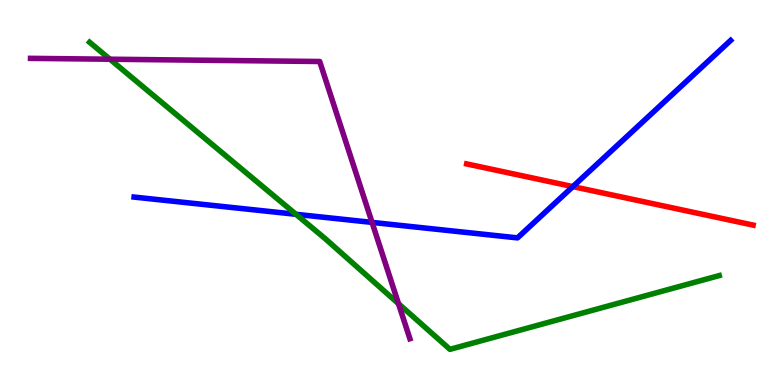[{'lines': ['blue', 'red'], 'intersections': [{'x': 7.39, 'y': 5.15}]}, {'lines': ['green', 'red'], 'intersections': []}, {'lines': ['purple', 'red'], 'intersections': []}, {'lines': ['blue', 'green'], 'intersections': [{'x': 3.82, 'y': 4.43}]}, {'lines': ['blue', 'purple'], 'intersections': [{'x': 4.8, 'y': 4.22}]}, {'lines': ['green', 'purple'], 'intersections': [{'x': 1.42, 'y': 8.46}, {'x': 5.14, 'y': 2.11}]}]